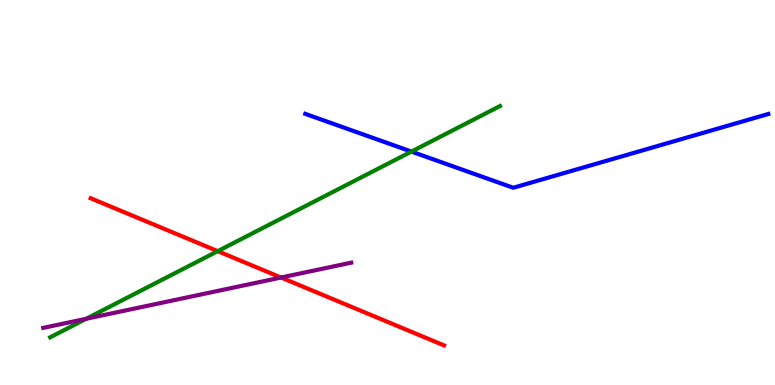[{'lines': ['blue', 'red'], 'intersections': []}, {'lines': ['green', 'red'], 'intersections': [{'x': 2.81, 'y': 3.48}]}, {'lines': ['purple', 'red'], 'intersections': [{'x': 3.63, 'y': 2.79}]}, {'lines': ['blue', 'green'], 'intersections': [{'x': 5.31, 'y': 6.06}]}, {'lines': ['blue', 'purple'], 'intersections': []}, {'lines': ['green', 'purple'], 'intersections': [{'x': 1.11, 'y': 1.72}]}]